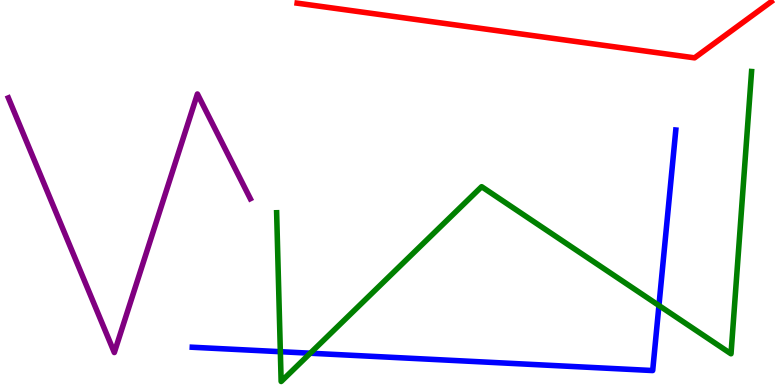[{'lines': ['blue', 'red'], 'intersections': []}, {'lines': ['green', 'red'], 'intersections': []}, {'lines': ['purple', 'red'], 'intersections': []}, {'lines': ['blue', 'green'], 'intersections': [{'x': 3.62, 'y': 0.865}, {'x': 4.0, 'y': 0.826}, {'x': 8.5, 'y': 2.06}]}, {'lines': ['blue', 'purple'], 'intersections': []}, {'lines': ['green', 'purple'], 'intersections': []}]